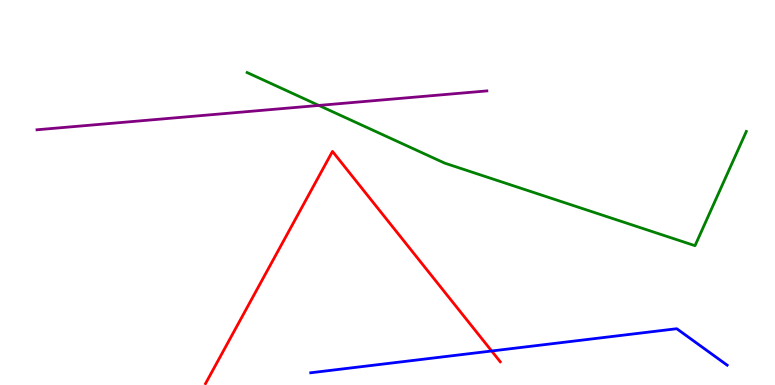[{'lines': ['blue', 'red'], 'intersections': [{'x': 6.34, 'y': 0.883}]}, {'lines': ['green', 'red'], 'intersections': []}, {'lines': ['purple', 'red'], 'intersections': []}, {'lines': ['blue', 'green'], 'intersections': []}, {'lines': ['blue', 'purple'], 'intersections': []}, {'lines': ['green', 'purple'], 'intersections': [{'x': 4.11, 'y': 7.26}]}]